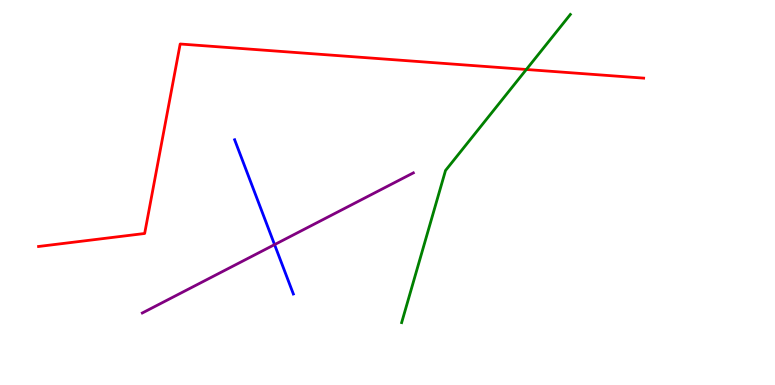[{'lines': ['blue', 'red'], 'intersections': []}, {'lines': ['green', 'red'], 'intersections': [{'x': 6.79, 'y': 8.2}]}, {'lines': ['purple', 'red'], 'intersections': []}, {'lines': ['blue', 'green'], 'intersections': []}, {'lines': ['blue', 'purple'], 'intersections': [{'x': 3.54, 'y': 3.65}]}, {'lines': ['green', 'purple'], 'intersections': []}]